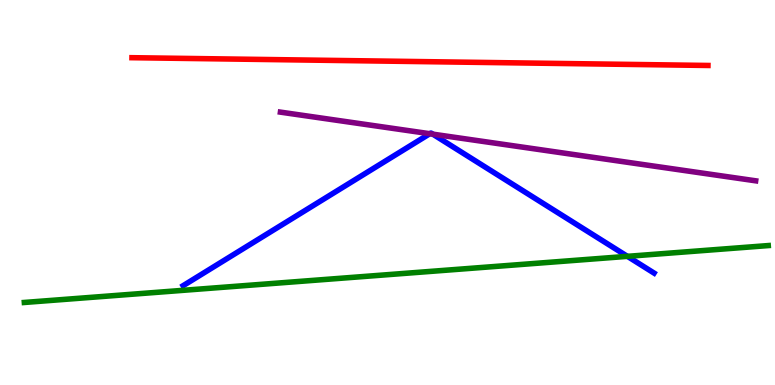[{'lines': ['blue', 'red'], 'intersections': []}, {'lines': ['green', 'red'], 'intersections': []}, {'lines': ['purple', 'red'], 'intersections': []}, {'lines': ['blue', 'green'], 'intersections': [{'x': 8.1, 'y': 3.34}]}, {'lines': ['blue', 'purple'], 'intersections': [{'x': 5.55, 'y': 6.53}, {'x': 5.58, 'y': 6.52}]}, {'lines': ['green', 'purple'], 'intersections': []}]